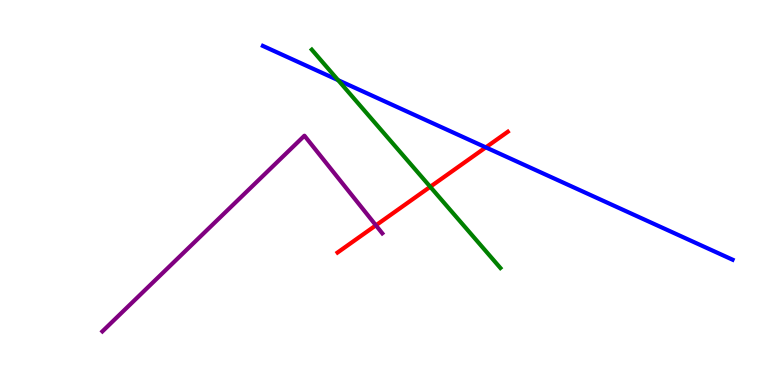[{'lines': ['blue', 'red'], 'intersections': [{'x': 6.27, 'y': 6.17}]}, {'lines': ['green', 'red'], 'intersections': [{'x': 5.55, 'y': 5.15}]}, {'lines': ['purple', 'red'], 'intersections': [{'x': 4.85, 'y': 4.15}]}, {'lines': ['blue', 'green'], 'intersections': [{'x': 4.36, 'y': 7.92}]}, {'lines': ['blue', 'purple'], 'intersections': []}, {'lines': ['green', 'purple'], 'intersections': []}]